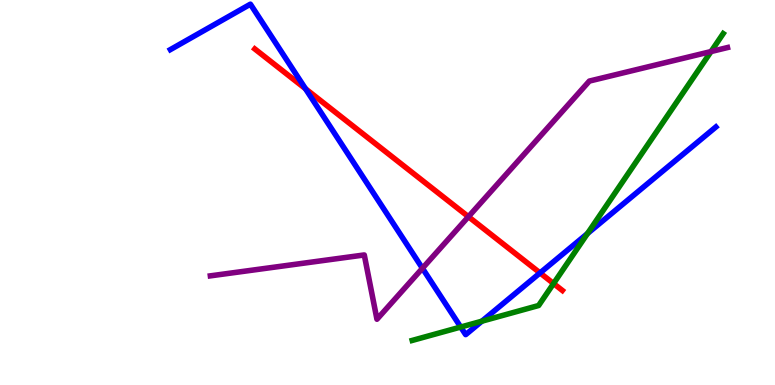[{'lines': ['blue', 'red'], 'intersections': [{'x': 3.94, 'y': 7.69}, {'x': 6.97, 'y': 2.91}]}, {'lines': ['green', 'red'], 'intersections': [{'x': 7.14, 'y': 2.64}]}, {'lines': ['purple', 'red'], 'intersections': [{'x': 6.04, 'y': 4.37}]}, {'lines': ['blue', 'green'], 'intersections': [{'x': 5.94, 'y': 1.51}, {'x': 6.22, 'y': 1.66}, {'x': 7.58, 'y': 3.93}]}, {'lines': ['blue', 'purple'], 'intersections': [{'x': 5.45, 'y': 3.03}]}, {'lines': ['green', 'purple'], 'intersections': [{'x': 9.17, 'y': 8.66}]}]